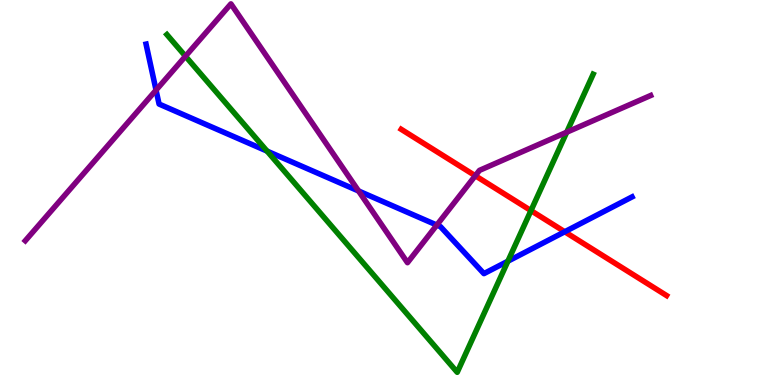[{'lines': ['blue', 'red'], 'intersections': [{'x': 7.29, 'y': 3.98}]}, {'lines': ['green', 'red'], 'intersections': [{'x': 6.85, 'y': 4.53}]}, {'lines': ['purple', 'red'], 'intersections': [{'x': 6.13, 'y': 5.44}]}, {'lines': ['blue', 'green'], 'intersections': [{'x': 3.45, 'y': 6.08}, {'x': 6.55, 'y': 3.22}]}, {'lines': ['blue', 'purple'], 'intersections': [{'x': 2.01, 'y': 7.66}, {'x': 4.63, 'y': 5.04}, {'x': 5.64, 'y': 4.15}]}, {'lines': ['green', 'purple'], 'intersections': [{'x': 2.39, 'y': 8.54}, {'x': 7.31, 'y': 6.57}]}]